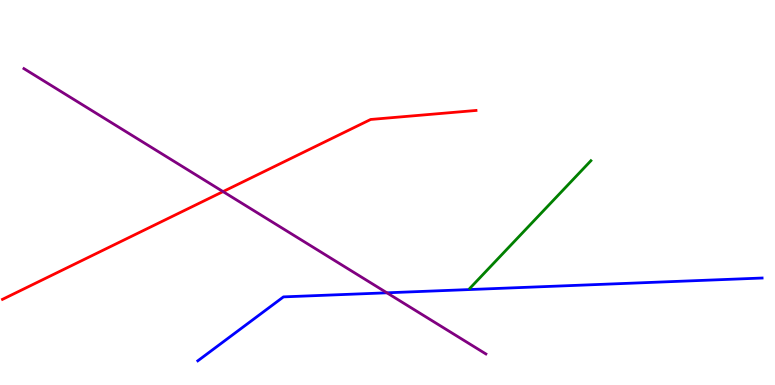[{'lines': ['blue', 'red'], 'intersections': []}, {'lines': ['green', 'red'], 'intersections': []}, {'lines': ['purple', 'red'], 'intersections': [{'x': 2.88, 'y': 5.02}]}, {'lines': ['blue', 'green'], 'intersections': []}, {'lines': ['blue', 'purple'], 'intersections': [{'x': 4.99, 'y': 2.39}]}, {'lines': ['green', 'purple'], 'intersections': []}]